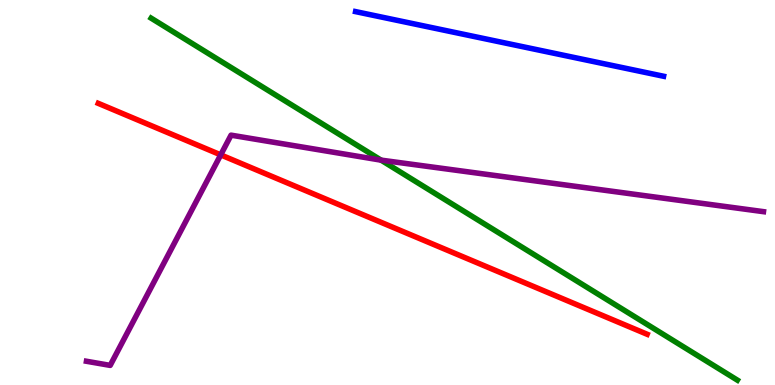[{'lines': ['blue', 'red'], 'intersections': []}, {'lines': ['green', 'red'], 'intersections': []}, {'lines': ['purple', 'red'], 'intersections': [{'x': 2.85, 'y': 5.98}]}, {'lines': ['blue', 'green'], 'intersections': []}, {'lines': ['blue', 'purple'], 'intersections': []}, {'lines': ['green', 'purple'], 'intersections': [{'x': 4.92, 'y': 5.84}]}]